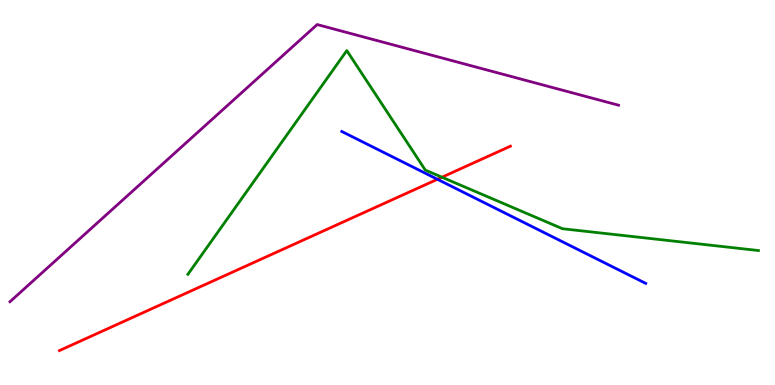[{'lines': ['blue', 'red'], 'intersections': [{'x': 5.64, 'y': 5.34}]}, {'lines': ['green', 'red'], 'intersections': [{'x': 5.7, 'y': 5.4}]}, {'lines': ['purple', 'red'], 'intersections': []}, {'lines': ['blue', 'green'], 'intersections': []}, {'lines': ['blue', 'purple'], 'intersections': []}, {'lines': ['green', 'purple'], 'intersections': []}]